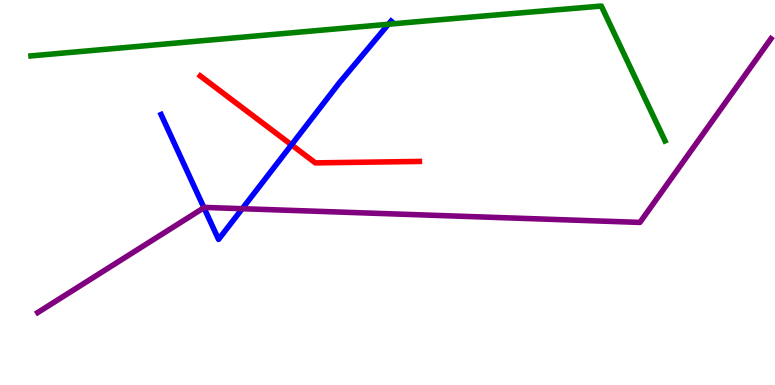[{'lines': ['blue', 'red'], 'intersections': [{'x': 3.76, 'y': 6.24}]}, {'lines': ['green', 'red'], 'intersections': []}, {'lines': ['purple', 'red'], 'intersections': []}, {'lines': ['blue', 'green'], 'intersections': [{'x': 5.01, 'y': 9.37}]}, {'lines': ['blue', 'purple'], 'intersections': [{'x': 2.63, 'y': 4.6}, {'x': 3.13, 'y': 4.58}]}, {'lines': ['green', 'purple'], 'intersections': []}]